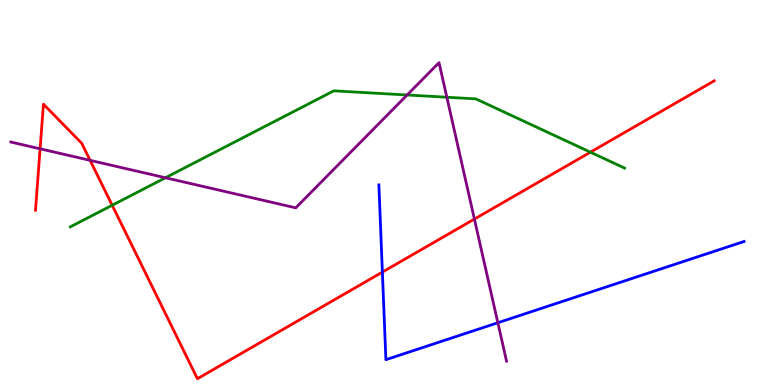[{'lines': ['blue', 'red'], 'intersections': [{'x': 4.93, 'y': 2.93}]}, {'lines': ['green', 'red'], 'intersections': [{'x': 1.45, 'y': 4.67}, {'x': 7.62, 'y': 6.05}]}, {'lines': ['purple', 'red'], 'intersections': [{'x': 0.517, 'y': 6.14}, {'x': 1.16, 'y': 5.84}, {'x': 6.12, 'y': 4.31}]}, {'lines': ['blue', 'green'], 'intersections': []}, {'lines': ['blue', 'purple'], 'intersections': [{'x': 6.42, 'y': 1.62}]}, {'lines': ['green', 'purple'], 'intersections': [{'x': 2.14, 'y': 5.38}, {'x': 5.25, 'y': 7.53}, {'x': 5.77, 'y': 7.47}]}]